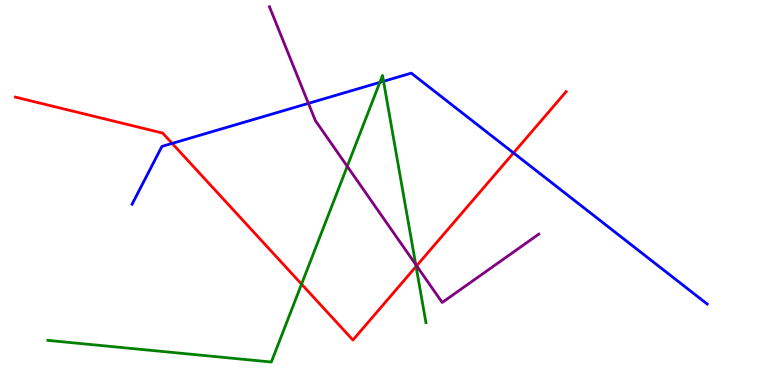[{'lines': ['blue', 'red'], 'intersections': [{'x': 2.22, 'y': 6.28}, {'x': 6.63, 'y': 6.03}]}, {'lines': ['green', 'red'], 'intersections': [{'x': 3.89, 'y': 2.62}, {'x': 5.37, 'y': 3.08}]}, {'lines': ['purple', 'red'], 'intersections': [{'x': 5.38, 'y': 3.1}]}, {'lines': ['blue', 'green'], 'intersections': [{'x': 4.9, 'y': 7.86}, {'x': 4.95, 'y': 7.89}]}, {'lines': ['blue', 'purple'], 'intersections': [{'x': 3.98, 'y': 7.32}]}, {'lines': ['green', 'purple'], 'intersections': [{'x': 4.48, 'y': 5.68}, {'x': 5.36, 'y': 3.13}]}]